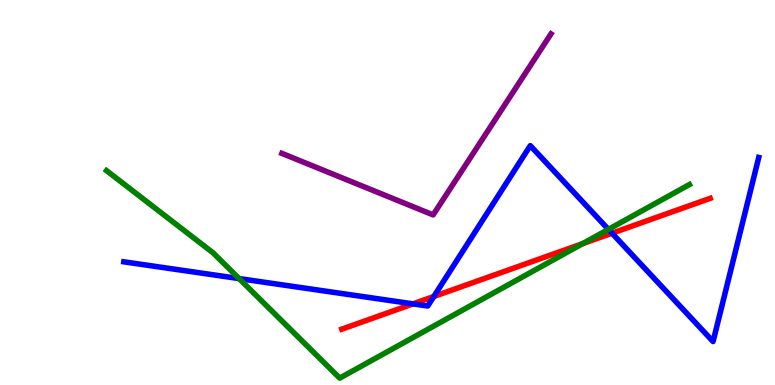[{'lines': ['blue', 'red'], 'intersections': [{'x': 5.33, 'y': 2.11}, {'x': 5.6, 'y': 2.3}, {'x': 7.9, 'y': 3.94}]}, {'lines': ['green', 'red'], 'intersections': [{'x': 7.52, 'y': 3.67}]}, {'lines': ['purple', 'red'], 'intersections': []}, {'lines': ['blue', 'green'], 'intersections': [{'x': 3.08, 'y': 2.76}, {'x': 7.85, 'y': 4.04}]}, {'lines': ['blue', 'purple'], 'intersections': []}, {'lines': ['green', 'purple'], 'intersections': []}]